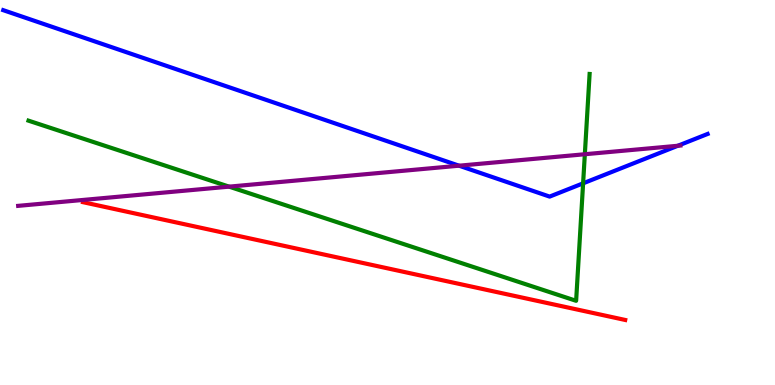[{'lines': ['blue', 'red'], 'intersections': []}, {'lines': ['green', 'red'], 'intersections': []}, {'lines': ['purple', 'red'], 'intersections': []}, {'lines': ['blue', 'green'], 'intersections': [{'x': 7.52, 'y': 5.24}]}, {'lines': ['blue', 'purple'], 'intersections': [{'x': 5.92, 'y': 5.7}, {'x': 8.75, 'y': 6.21}]}, {'lines': ['green', 'purple'], 'intersections': [{'x': 2.96, 'y': 5.15}, {'x': 7.55, 'y': 5.99}]}]